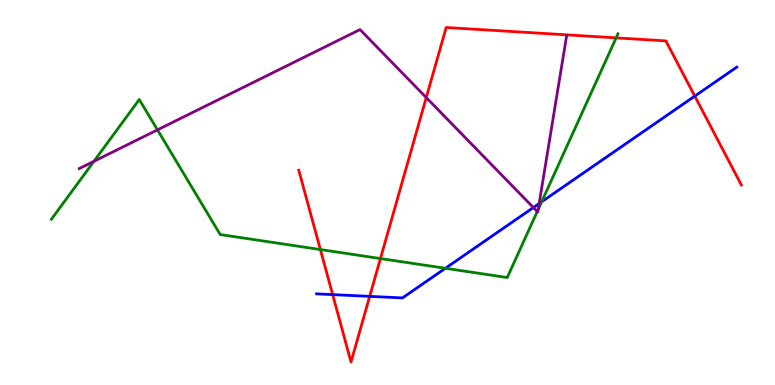[{'lines': ['blue', 'red'], 'intersections': [{'x': 4.29, 'y': 2.35}, {'x': 4.77, 'y': 2.3}, {'x': 8.96, 'y': 7.5}]}, {'lines': ['green', 'red'], 'intersections': [{'x': 4.13, 'y': 3.52}, {'x': 4.91, 'y': 3.28}, {'x': 7.95, 'y': 9.02}]}, {'lines': ['purple', 'red'], 'intersections': [{'x': 5.5, 'y': 7.47}]}, {'lines': ['blue', 'green'], 'intersections': [{'x': 5.75, 'y': 3.03}, {'x': 6.99, 'y': 4.76}]}, {'lines': ['blue', 'purple'], 'intersections': [{'x': 6.88, 'y': 4.61}, {'x': 6.96, 'y': 4.71}]}, {'lines': ['green', 'purple'], 'intersections': [{'x': 1.21, 'y': 5.81}, {'x': 2.03, 'y': 6.63}, {'x': 6.93, 'y': 4.51}, {'x': 6.94, 'y': 4.56}]}]